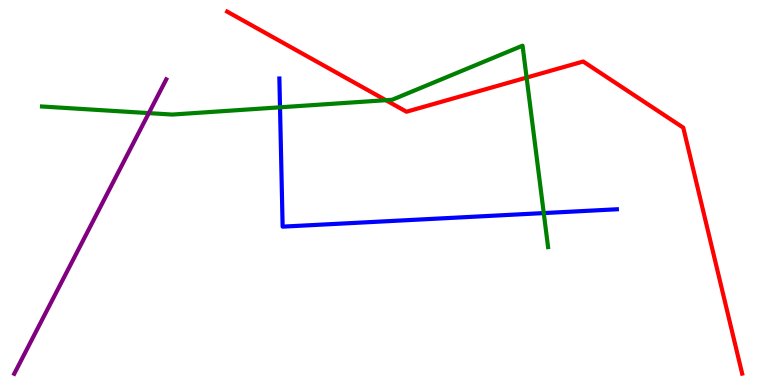[{'lines': ['blue', 'red'], 'intersections': []}, {'lines': ['green', 'red'], 'intersections': [{'x': 4.98, 'y': 7.4}, {'x': 6.79, 'y': 7.98}]}, {'lines': ['purple', 'red'], 'intersections': []}, {'lines': ['blue', 'green'], 'intersections': [{'x': 3.61, 'y': 7.21}, {'x': 7.02, 'y': 4.47}]}, {'lines': ['blue', 'purple'], 'intersections': []}, {'lines': ['green', 'purple'], 'intersections': [{'x': 1.92, 'y': 7.06}]}]